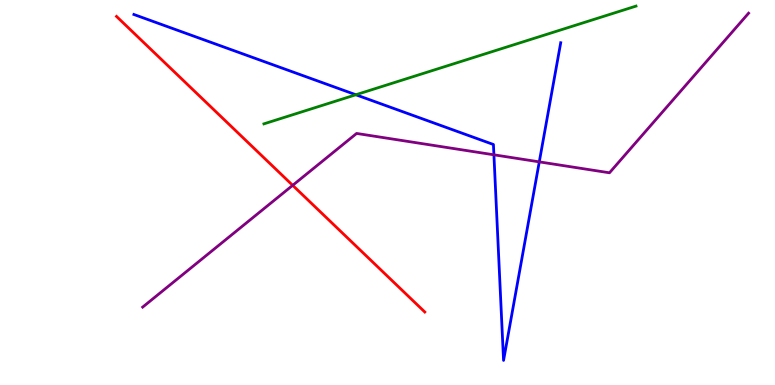[{'lines': ['blue', 'red'], 'intersections': []}, {'lines': ['green', 'red'], 'intersections': []}, {'lines': ['purple', 'red'], 'intersections': [{'x': 3.78, 'y': 5.19}]}, {'lines': ['blue', 'green'], 'intersections': [{'x': 4.59, 'y': 7.54}]}, {'lines': ['blue', 'purple'], 'intersections': [{'x': 6.37, 'y': 5.98}, {'x': 6.96, 'y': 5.8}]}, {'lines': ['green', 'purple'], 'intersections': []}]